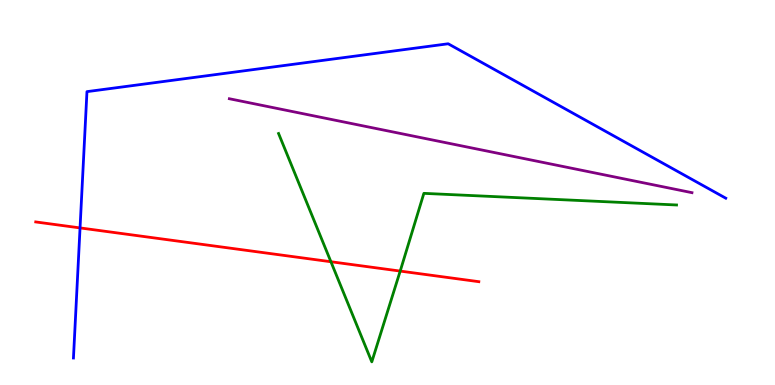[{'lines': ['blue', 'red'], 'intersections': [{'x': 1.03, 'y': 4.08}]}, {'lines': ['green', 'red'], 'intersections': [{'x': 4.27, 'y': 3.2}, {'x': 5.16, 'y': 2.96}]}, {'lines': ['purple', 'red'], 'intersections': []}, {'lines': ['blue', 'green'], 'intersections': []}, {'lines': ['blue', 'purple'], 'intersections': []}, {'lines': ['green', 'purple'], 'intersections': []}]